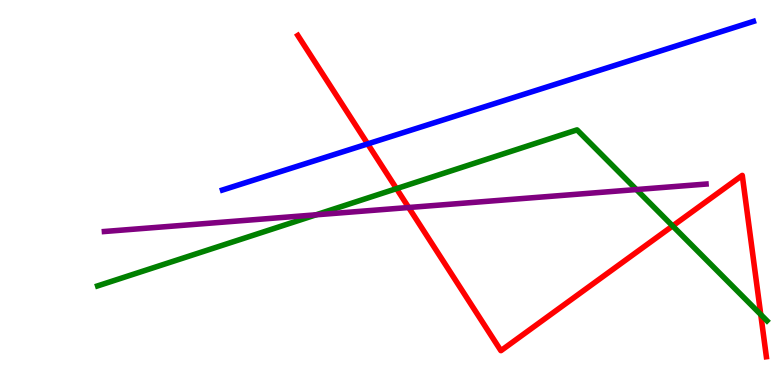[{'lines': ['blue', 'red'], 'intersections': [{'x': 4.74, 'y': 6.26}]}, {'lines': ['green', 'red'], 'intersections': [{'x': 5.12, 'y': 5.1}, {'x': 8.68, 'y': 4.13}, {'x': 9.82, 'y': 1.83}]}, {'lines': ['purple', 'red'], 'intersections': [{'x': 5.27, 'y': 4.61}]}, {'lines': ['blue', 'green'], 'intersections': []}, {'lines': ['blue', 'purple'], 'intersections': []}, {'lines': ['green', 'purple'], 'intersections': [{'x': 4.08, 'y': 4.42}, {'x': 8.21, 'y': 5.08}]}]